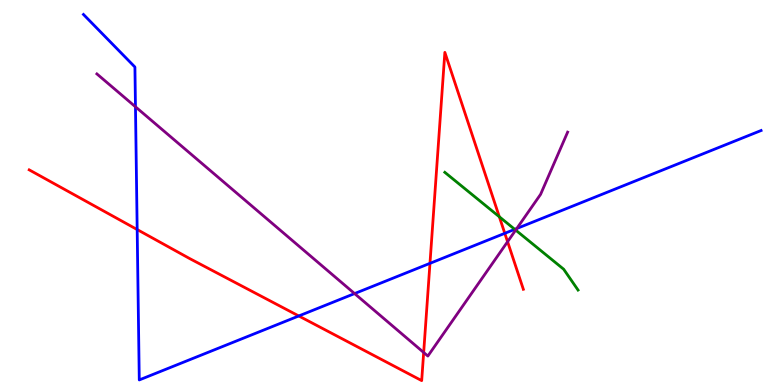[{'lines': ['blue', 'red'], 'intersections': [{'x': 1.77, 'y': 4.04}, {'x': 3.86, 'y': 1.79}, {'x': 5.55, 'y': 3.16}, {'x': 6.51, 'y': 3.94}]}, {'lines': ['green', 'red'], 'intersections': [{'x': 6.44, 'y': 4.37}]}, {'lines': ['purple', 'red'], 'intersections': [{'x': 5.47, 'y': 0.845}, {'x': 6.55, 'y': 3.72}]}, {'lines': ['blue', 'green'], 'intersections': [{'x': 6.64, 'y': 4.04}]}, {'lines': ['blue', 'purple'], 'intersections': [{'x': 1.75, 'y': 7.23}, {'x': 4.58, 'y': 2.37}, {'x': 6.67, 'y': 4.06}]}, {'lines': ['green', 'purple'], 'intersections': [{'x': 6.65, 'y': 4.02}]}]